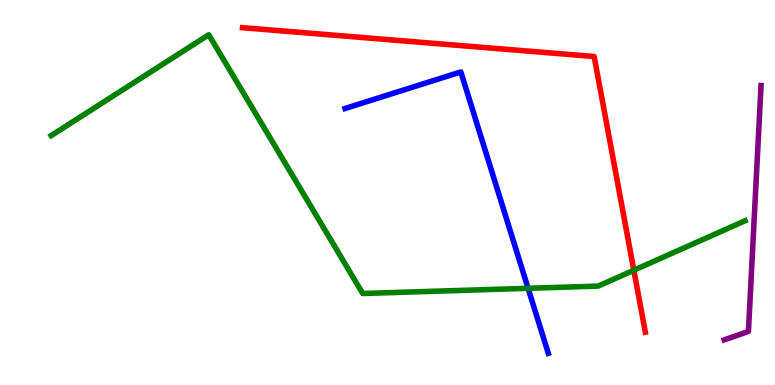[{'lines': ['blue', 'red'], 'intersections': []}, {'lines': ['green', 'red'], 'intersections': [{'x': 8.18, 'y': 2.98}]}, {'lines': ['purple', 'red'], 'intersections': []}, {'lines': ['blue', 'green'], 'intersections': [{'x': 6.81, 'y': 2.51}]}, {'lines': ['blue', 'purple'], 'intersections': []}, {'lines': ['green', 'purple'], 'intersections': []}]